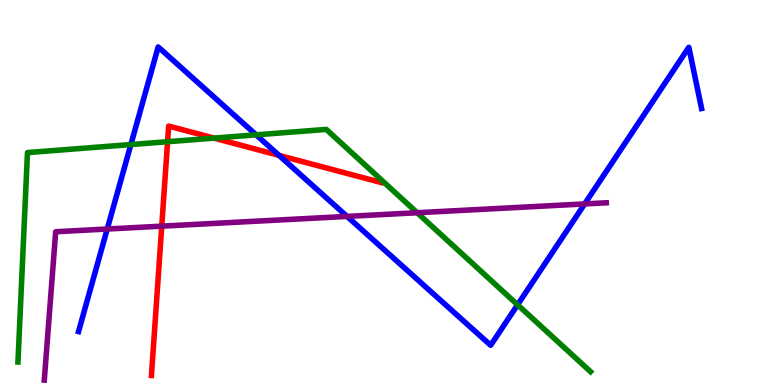[{'lines': ['blue', 'red'], 'intersections': [{'x': 3.6, 'y': 5.96}]}, {'lines': ['green', 'red'], 'intersections': [{'x': 2.16, 'y': 6.32}, {'x': 2.76, 'y': 6.41}]}, {'lines': ['purple', 'red'], 'intersections': [{'x': 2.09, 'y': 4.13}]}, {'lines': ['blue', 'green'], 'intersections': [{'x': 1.69, 'y': 6.25}, {'x': 3.3, 'y': 6.5}, {'x': 6.68, 'y': 2.08}]}, {'lines': ['blue', 'purple'], 'intersections': [{'x': 1.38, 'y': 4.05}, {'x': 4.48, 'y': 4.38}, {'x': 7.54, 'y': 4.7}]}, {'lines': ['green', 'purple'], 'intersections': [{'x': 5.38, 'y': 4.47}]}]